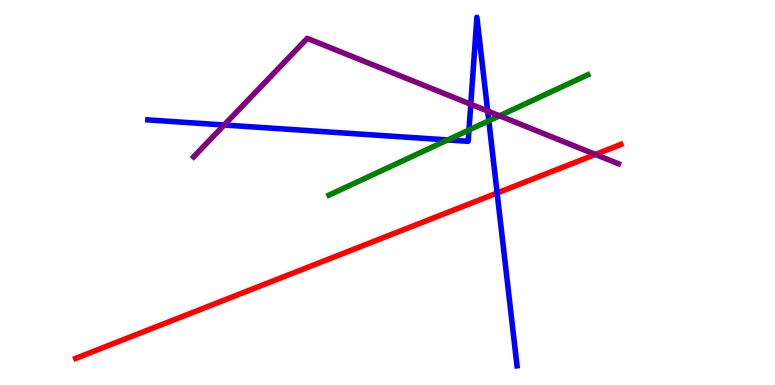[{'lines': ['blue', 'red'], 'intersections': [{'x': 6.41, 'y': 4.99}]}, {'lines': ['green', 'red'], 'intersections': []}, {'lines': ['purple', 'red'], 'intersections': [{'x': 7.68, 'y': 5.99}]}, {'lines': ['blue', 'green'], 'intersections': [{'x': 5.78, 'y': 6.37}, {'x': 6.05, 'y': 6.62}, {'x': 6.31, 'y': 6.86}]}, {'lines': ['blue', 'purple'], 'intersections': [{'x': 2.89, 'y': 6.75}, {'x': 6.07, 'y': 7.29}, {'x': 6.29, 'y': 7.12}]}, {'lines': ['green', 'purple'], 'intersections': [{'x': 6.45, 'y': 6.99}]}]